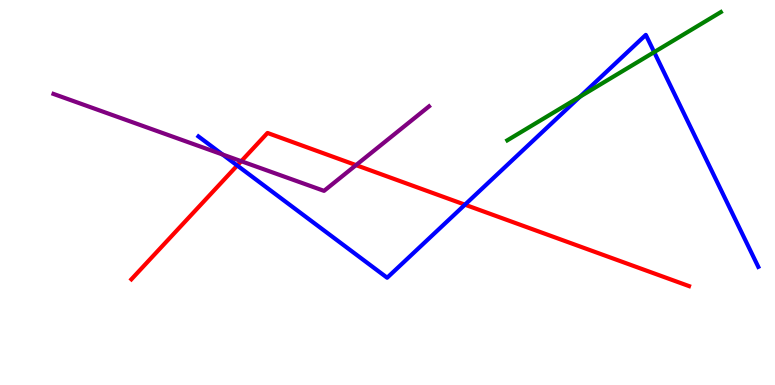[{'lines': ['blue', 'red'], 'intersections': [{'x': 3.06, 'y': 5.7}, {'x': 6.0, 'y': 4.68}]}, {'lines': ['green', 'red'], 'intersections': []}, {'lines': ['purple', 'red'], 'intersections': [{'x': 3.11, 'y': 5.81}, {'x': 4.59, 'y': 5.71}]}, {'lines': ['blue', 'green'], 'intersections': [{'x': 7.48, 'y': 7.49}, {'x': 8.44, 'y': 8.65}]}, {'lines': ['blue', 'purple'], 'intersections': [{'x': 2.87, 'y': 5.99}]}, {'lines': ['green', 'purple'], 'intersections': []}]